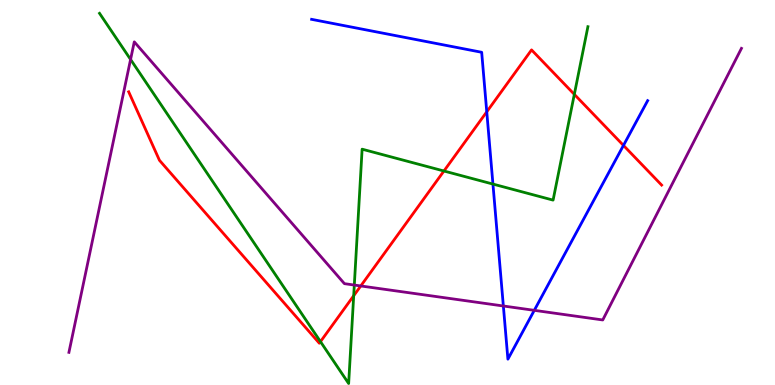[{'lines': ['blue', 'red'], 'intersections': [{'x': 6.28, 'y': 7.1}, {'x': 8.04, 'y': 6.22}]}, {'lines': ['green', 'red'], 'intersections': [{'x': 4.14, 'y': 1.13}, {'x': 4.56, 'y': 2.32}, {'x': 5.73, 'y': 5.56}, {'x': 7.41, 'y': 7.55}]}, {'lines': ['purple', 'red'], 'intersections': [{'x': 4.66, 'y': 2.57}]}, {'lines': ['blue', 'green'], 'intersections': [{'x': 6.36, 'y': 5.22}]}, {'lines': ['blue', 'purple'], 'intersections': [{'x': 6.49, 'y': 2.05}, {'x': 6.89, 'y': 1.94}]}, {'lines': ['green', 'purple'], 'intersections': [{'x': 1.68, 'y': 8.46}, {'x': 4.57, 'y': 2.6}]}]